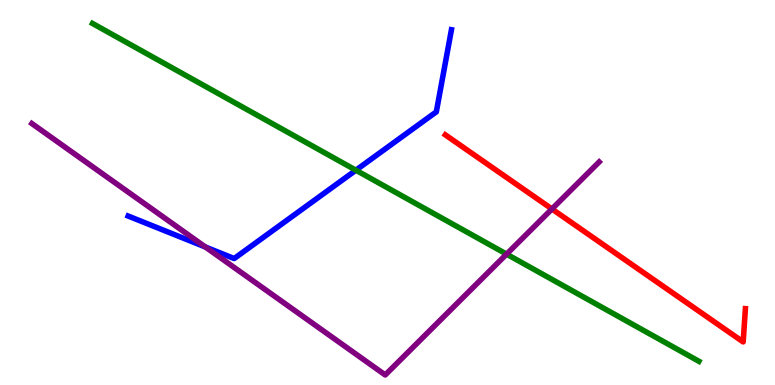[{'lines': ['blue', 'red'], 'intersections': []}, {'lines': ['green', 'red'], 'intersections': []}, {'lines': ['purple', 'red'], 'intersections': [{'x': 7.12, 'y': 4.57}]}, {'lines': ['blue', 'green'], 'intersections': [{'x': 4.59, 'y': 5.58}]}, {'lines': ['blue', 'purple'], 'intersections': [{'x': 2.65, 'y': 3.58}]}, {'lines': ['green', 'purple'], 'intersections': [{'x': 6.54, 'y': 3.4}]}]